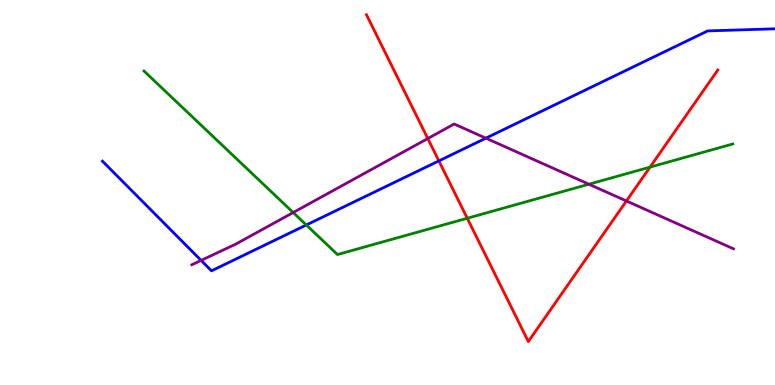[{'lines': ['blue', 'red'], 'intersections': [{'x': 5.66, 'y': 5.82}]}, {'lines': ['green', 'red'], 'intersections': [{'x': 6.03, 'y': 4.33}, {'x': 8.39, 'y': 5.66}]}, {'lines': ['purple', 'red'], 'intersections': [{'x': 5.52, 'y': 6.4}, {'x': 8.08, 'y': 4.78}]}, {'lines': ['blue', 'green'], 'intersections': [{'x': 3.95, 'y': 4.16}]}, {'lines': ['blue', 'purple'], 'intersections': [{'x': 2.59, 'y': 3.24}, {'x': 6.27, 'y': 6.41}]}, {'lines': ['green', 'purple'], 'intersections': [{'x': 3.78, 'y': 4.48}, {'x': 7.6, 'y': 5.22}]}]